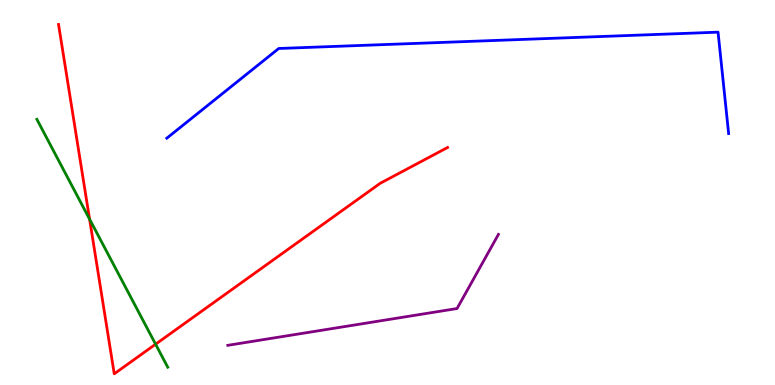[{'lines': ['blue', 'red'], 'intersections': []}, {'lines': ['green', 'red'], 'intersections': [{'x': 1.16, 'y': 4.31}, {'x': 2.01, 'y': 1.06}]}, {'lines': ['purple', 'red'], 'intersections': []}, {'lines': ['blue', 'green'], 'intersections': []}, {'lines': ['blue', 'purple'], 'intersections': []}, {'lines': ['green', 'purple'], 'intersections': []}]